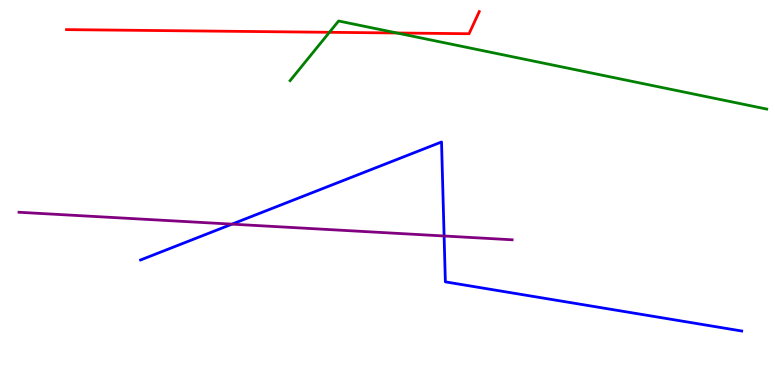[{'lines': ['blue', 'red'], 'intersections': []}, {'lines': ['green', 'red'], 'intersections': [{'x': 4.25, 'y': 9.16}, {'x': 5.12, 'y': 9.14}]}, {'lines': ['purple', 'red'], 'intersections': []}, {'lines': ['blue', 'green'], 'intersections': []}, {'lines': ['blue', 'purple'], 'intersections': [{'x': 2.99, 'y': 4.18}, {'x': 5.73, 'y': 3.87}]}, {'lines': ['green', 'purple'], 'intersections': []}]